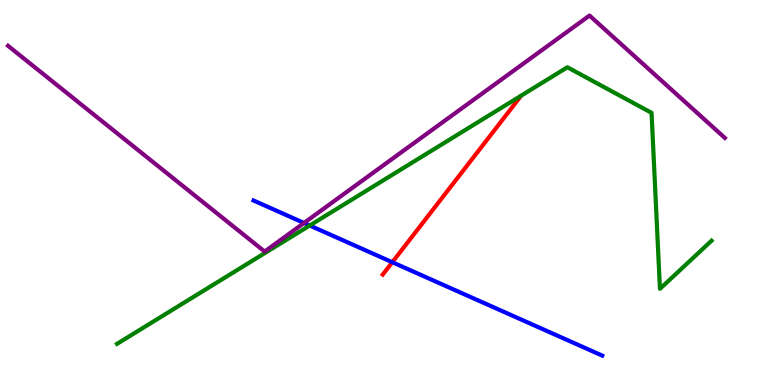[{'lines': ['blue', 'red'], 'intersections': [{'x': 5.06, 'y': 3.19}]}, {'lines': ['green', 'red'], 'intersections': []}, {'lines': ['purple', 'red'], 'intersections': []}, {'lines': ['blue', 'green'], 'intersections': [{'x': 4.0, 'y': 4.14}]}, {'lines': ['blue', 'purple'], 'intersections': [{'x': 3.92, 'y': 4.21}]}, {'lines': ['green', 'purple'], 'intersections': []}]